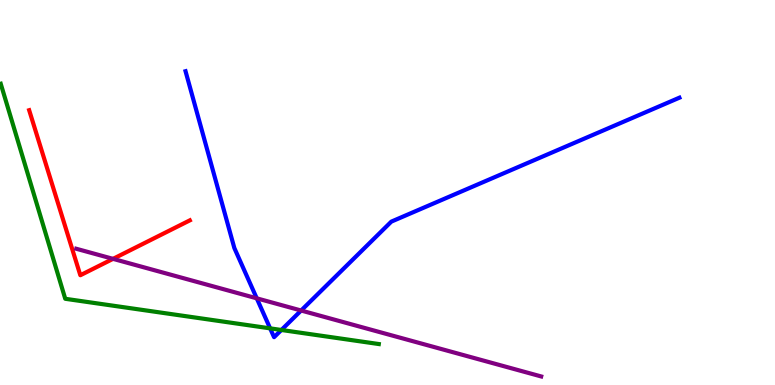[{'lines': ['blue', 'red'], 'intersections': []}, {'lines': ['green', 'red'], 'intersections': []}, {'lines': ['purple', 'red'], 'intersections': [{'x': 1.46, 'y': 3.28}]}, {'lines': ['blue', 'green'], 'intersections': [{'x': 3.49, 'y': 1.47}, {'x': 3.63, 'y': 1.43}]}, {'lines': ['blue', 'purple'], 'intersections': [{'x': 3.31, 'y': 2.25}, {'x': 3.89, 'y': 1.93}]}, {'lines': ['green', 'purple'], 'intersections': []}]